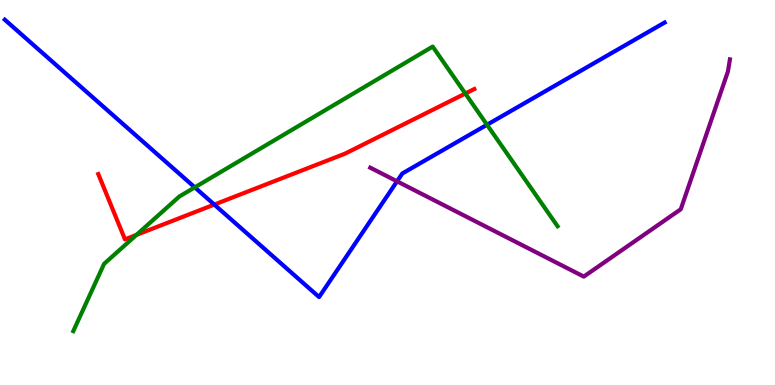[{'lines': ['blue', 'red'], 'intersections': [{'x': 2.77, 'y': 4.69}]}, {'lines': ['green', 'red'], 'intersections': [{'x': 1.76, 'y': 3.9}, {'x': 6.0, 'y': 7.57}]}, {'lines': ['purple', 'red'], 'intersections': []}, {'lines': ['blue', 'green'], 'intersections': [{'x': 2.51, 'y': 5.13}, {'x': 6.28, 'y': 6.76}]}, {'lines': ['blue', 'purple'], 'intersections': [{'x': 5.12, 'y': 5.29}]}, {'lines': ['green', 'purple'], 'intersections': []}]